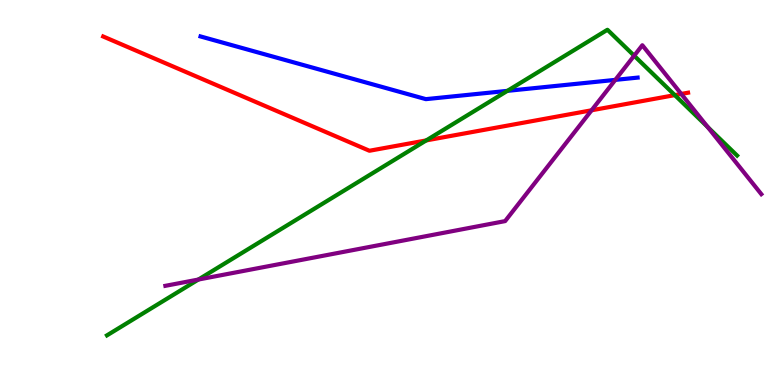[{'lines': ['blue', 'red'], 'intersections': []}, {'lines': ['green', 'red'], 'intersections': [{'x': 5.5, 'y': 6.35}, {'x': 8.71, 'y': 7.53}]}, {'lines': ['purple', 'red'], 'intersections': [{'x': 7.63, 'y': 7.14}, {'x': 8.79, 'y': 7.56}]}, {'lines': ['blue', 'green'], 'intersections': [{'x': 6.55, 'y': 7.64}]}, {'lines': ['blue', 'purple'], 'intersections': [{'x': 7.94, 'y': 7.93}]}, {'lines': ['green', 'purple'], 'intersections': [{'x': 2.56, 'y': 2.74}, {'x': 8.18, 'y': 8.55}, {'x': 9.13, 'y': 6.7}]}]